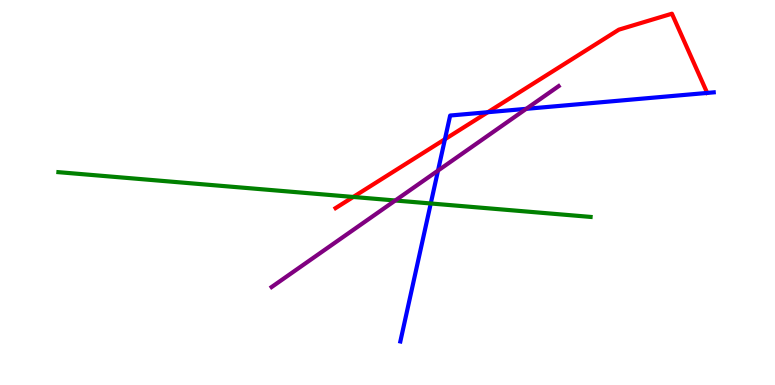[{'lines': ['blue', 'red'], 'intersections': [{'x': 5.74, 'y': 6.38}, {'x': 6.29, 'y': 7.09}]}, {'lines': ['green', 'red'], 'intersections': [{'x': 4.56, 'y': 4.88}]}, {'lines': ['purple', 'red'], 'intersections': []}, {'lines': ['blue', 'green'], 'intersections': [{'x': 5.56, 'y': 4.71}]}, {'lines': ['blue', 'purple'], 'intersections': [{'x': 5.65, 'y': 5.57}, {'x': 6.79, 'y': 7.17}]}, {'lines': ['green', 'purple'], 'intersections': [{'x': 5.1, 'y': 4.79}]}]